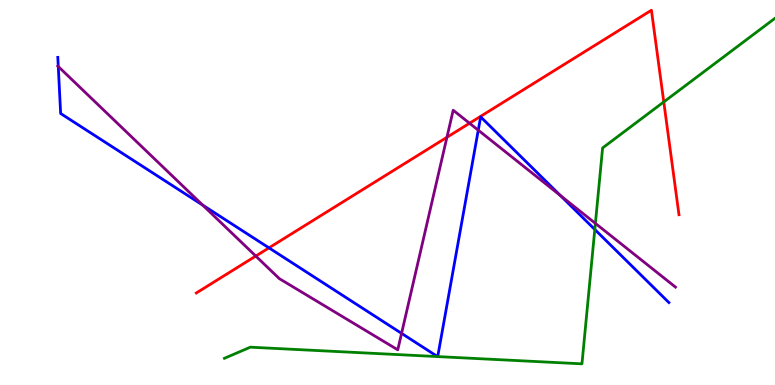[{'lines': ['blue', 'red'], 'intersections': [{'x': 3.47, 'y': 3.56}]}, {'lines': ['green', 'red'], 'intersections': [{'x': 8.56, 'y': 7.35}]}, {'lines': ['purple', 'red'], 'intersections': [{'x': 3.3, 'y': 3.35}, {'x': 5.77, 'y': 6.43}, {'x': 6.06, 'y': 6.8}]}, {'lines': ['blue', 'green'], 'intersections': [{'x': 5.65, 'y': 0.738}, {'x': 5.65, 'y': 0.738}, {'x': 7.67, 'y': 4.04}]}, {'lines': ['blue', 'purple'], 'intersections': [{'x': 0.752, 'y': 8.27}, {'x': 2.62, 'y': 4.67}, {'x': 5.18, 'y': 1.34}, {'x': 6.17, 'y': 6.62}, {'x': 7.23, 'y': 4.92}]}, {'lines': ['green', 'purple'], 'intersections': [{'x': 7.68, 'y': 4.2}]}]